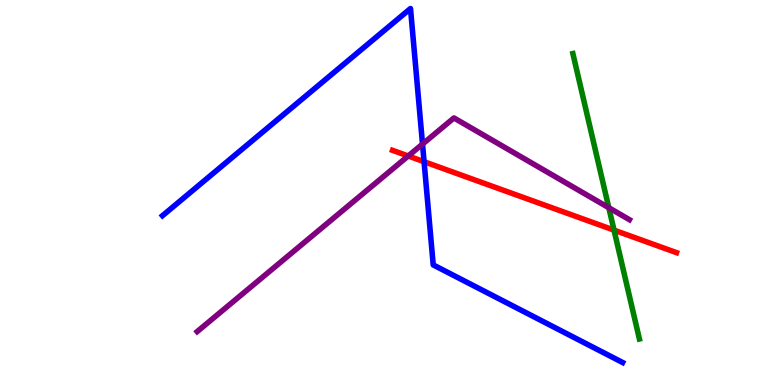[{'lines': ['blue', 'red'], 'intersections': [{'x': 5.47, 'y': 5.8}]}, {'lines': ['green', 'red'], 'intersections': [{'x': 7.92, 'y': 4.02}]}, {'lines': ['purple', 'red'], 'intersections': [{'x': 5.27, 'y': 5.95}]}, {'lines': ['blue', 'green'], 'intersections': []}, {'lines': ['blue', 'purple'], 'intersections': [{'x': 5.45, 'y': 6.26}]}, {'lines': ['green', 'purple'], 'intersections': [{'x': 7.86, 'y': 4.6}]}]